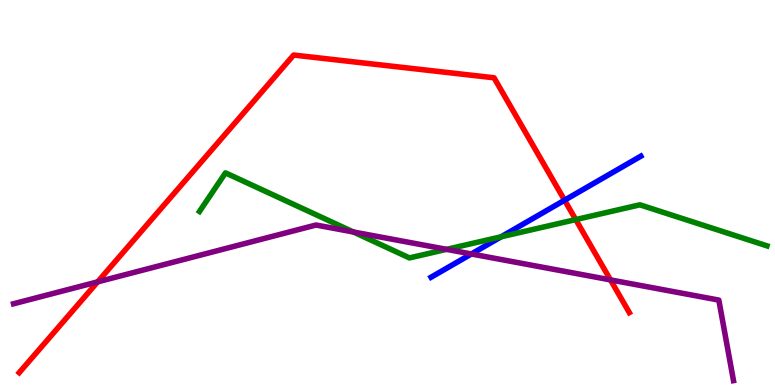[{'lines': ['blue', 'red'], 'intersections': [{'x': 7.28, 'y': 4.8}]}, {'lines': ['green', 'red'], 'intersections': [{'x': 7.43, 'y': 4.3}]}, {'lines': ['purple', 'red'], 'intersections': [{'x': 1.26, 'y': 2.68}, {'x': 7.88, 'y': 2.73}]}, {'lines': ['blue', 'green'], 'intersections': [{'x': 6.47, 'y': 3.85}]}, {'lines': ['blue', 'purple'], 'intersections': [{'x': 6.08, 'y': 3.4}]}, {'lines': ['green', 'purple'], 'intersections': [{'x': 4.56, 'y': 3.97}, {'x': 5.76, 'y': 3.52}]}]